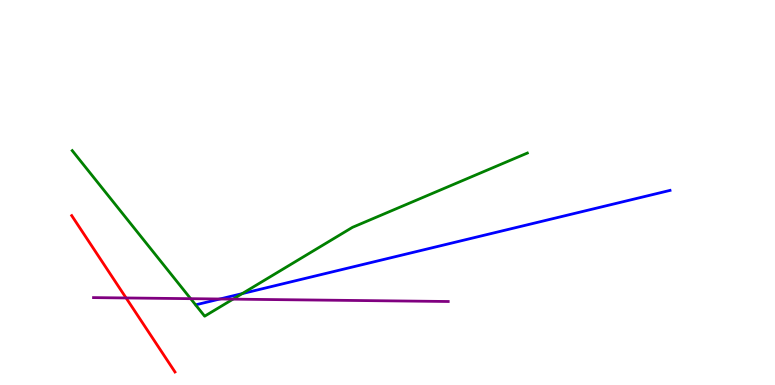[{'lines': ['blue', 'red'], 'intersections': []}, {'lines': ['green', 'red'], 'intersections': []}, {'lines': ['purple', 'red'], 'intersections': [{'x': 1.63, 'y': 2.26}]}, {'lines': ['blue', 'green'], 'intersections': [{'x': 3.13, 'y': 2.37}]}, {'lines': ['blue', 'purple'], 'intersections': [{'x': 2.84, 'y': 2.23}]}, {'lines': ['green', 'purple'], 'intersections': [{'x': 2.46, 'y': 2.24}, {'x': 3.01, 'y': 2.23}]}]